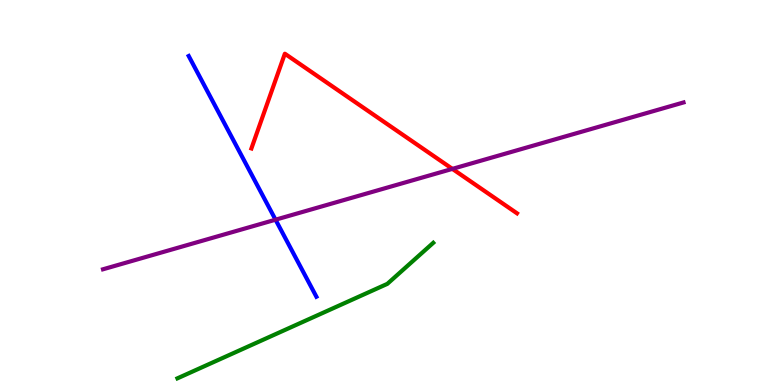[{'lines': ['blue', 'red'], 'intersections': []}, {'lines': ['green', 'red'], 'intersections': []}, {'lines': ['purple', 'red'], 'intersections': [{'x': 5.84, 'y': 5.61}]}, {'lines': ['blue', 'green'], 'intersections': []}, {'lines': ['blue', 'purple'], 'intersections': [{'x': 3.56, 'y': 4.29}]}, {'lines': ['green', 'purple'], 'intersections': []}]